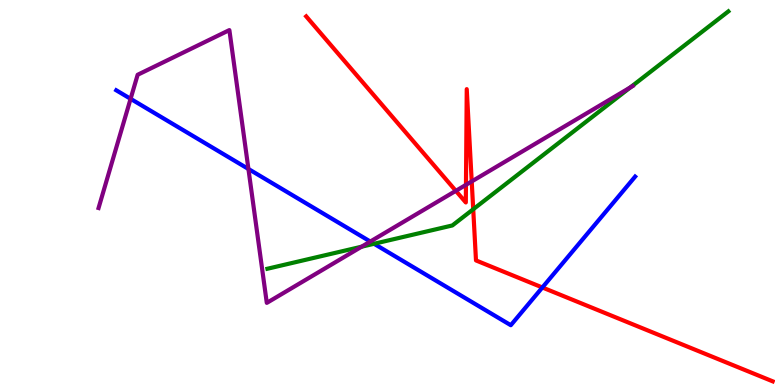[{'lines': ['blue', 'red'], 'intersections': [{'x': 7.0, 'y': 2.53}]}, {'lines': ['green', 'red'], 'intersections': [{'x': 6.11, 'y': 4.56}]}, {'lines': ['purple', 'red'], 'intersections': [{'x': 5.88, 'y': 5.04}, {'x': 6.01, 'y': 5.2}, {'x': 6.09, 'y': 5.29}]}, {'lines': ['blue', 'green'], 'intersections': [{'x': 4.83, 'y': 3.67}]}, {'lines': ['blue', 'purple'], 'intersections': [{'x': 1.69, 'y': 7.43}, {'x': 3.21, 'y': 5.61}, {'x': 4.78, 'y': 3.73}]}, {'lines': ['green', 'purple'], 'intersections': [{'x': 4.67, 'y': 3.59}, {'x': 8.13, 'y': 7.73}]}]